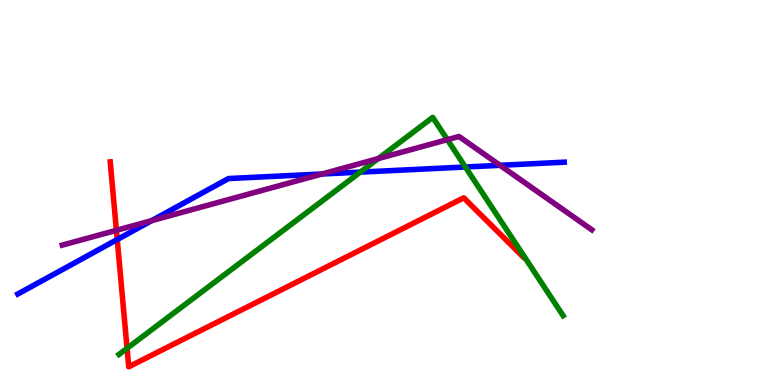[{'lines': ['blue', 'red'], 'intersections': [{'x': 1.51, 'y': 3.78}]}, {'lines': ['green', 'red'], 'intersections': [{'x': 1.64, 'y': 0.953}]}, {'lines': ['purple', 'red'], 'intersections': [{'x': 1.5, 'y': 4.02}]}, {'lines': ['blue', 'green'], 'intersections': [{'x': 4.65, 'y': 5.53}, {'x': 6.0, 'y': 5.66}]}, {'lines': ['blue', 'purple'], 'intersections': [{'x': 1.96, 'y': 4.27}, {'x': 4.16, 'y': 5.48}, {'x': 6.45, 'y': 5.71}]}, {'lines': ['green', 'purple'], 'intersections': [{'x': 4.88, 'y': 5.88}, {'x': 5.77, 'y': 6.37}]}]